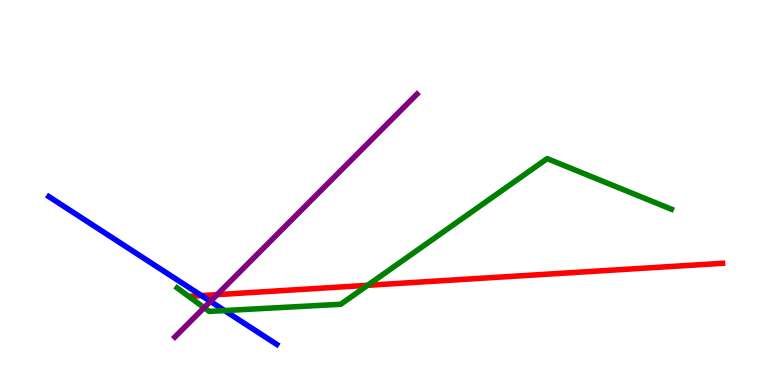[{'lines': ['blue', 'red'], 'intersections': [{'x': 2.6, 'y': 2.32}]}, {'lines': ['green', 'red'], 'intersections': [{'x': 4.74, 'y': 2.59}]}, {'lines': ['purple', 'red'], 'intersections': [{'x': 2.8, 'y': 2.35}]}, {'lines': ['blue', 'green'], 'intersections': [{'x': 2.9, 'y': 1.93}]}, {'lines': ['blue', 'purple'], 'intersections': [{'x': 2.71, 'y': 2.17}]}, {'lines': ['green', 'purple'], 'intersections': [{'x': 2.63, 'y': 2.01}]}]